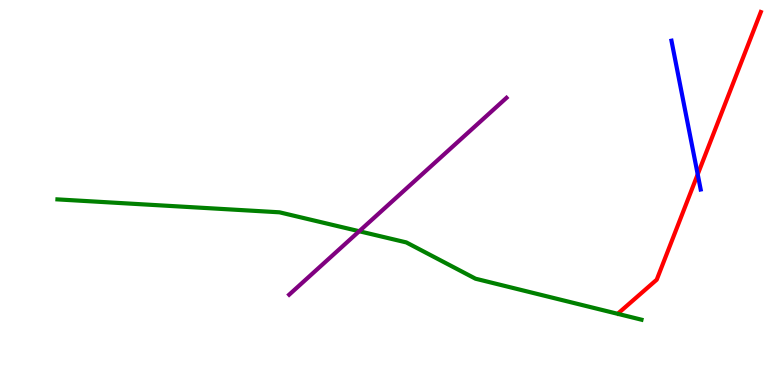[{'lines': ['blue', 'red'], 'intersections': [{'x': 9.0, 'y': 5.47}]}, {'lines': ['green', 'red'], 'intersections': []}, {'lines': ['purple', 'red'], 'intersections': []}, {'lines': ['blue', 'green'], 'intersections': []}, {'lines': ['blue', 'purple'], 'intersections': []}, {'lines': ['green', 'purple'], 'intersections': [{'x': 4.64, 'y': 3.99}]}]